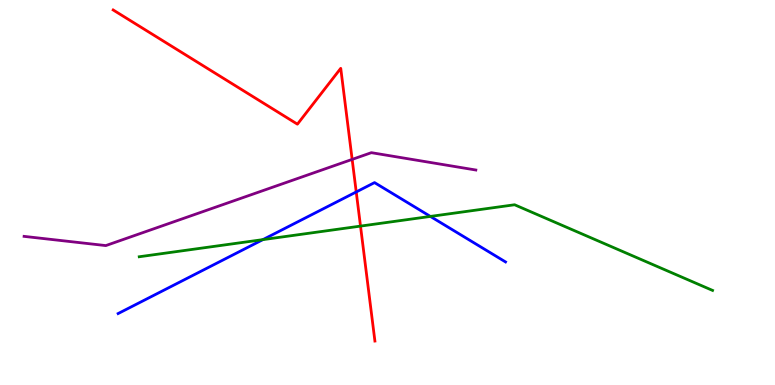[{'lines': ['blue', 'red'], 'intersections': [{'x': 4.6, 'y': 5.01}]}, {'lines': ['green', 'red'], 'intersections': [{'x': 4.65, 'y': 4.13}]}, {'lines': ['purple', 'red'], 'intersections': [{'x': 4.54, 'y': 5.86}]}, {'lines': ['blue', 'green'], 'intersections': [{'x': 3.39, 'y': 3.78}, {'x': 5.55, 'y': 4.38}]}, {'lines': ['blue', 'purple'], 'intersections': []}, {'lines': ['green', 'purple'], 'intersections': []}]